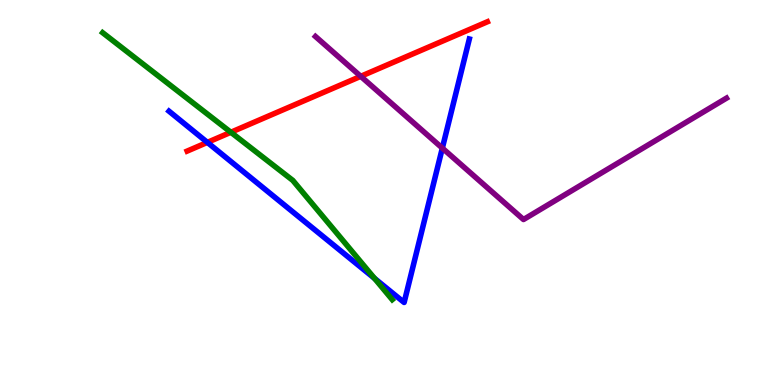[{'lines': ['blue', 'red'], 'intersections': [{'x': 2.68, 'y': 6.3}]}, {'lines': ['green', 'red'], 'intersections': [{'x': 2.98, 'y': 6.56}]}, {'lines': ['purple', 'red'], 'intersections': [{'x': 4.65, 'y': 8.02}]}, {'lines': ['blue', 'green'], 'intersections': [{'x': 4.83, 'y': 2.77}]}, {'lines': ['blue', 'purple'], 'intersections': [{'x': 5.71, 'y': 6.15}]}, {'lines': ['green', 'purple'], 'intersections': []}]